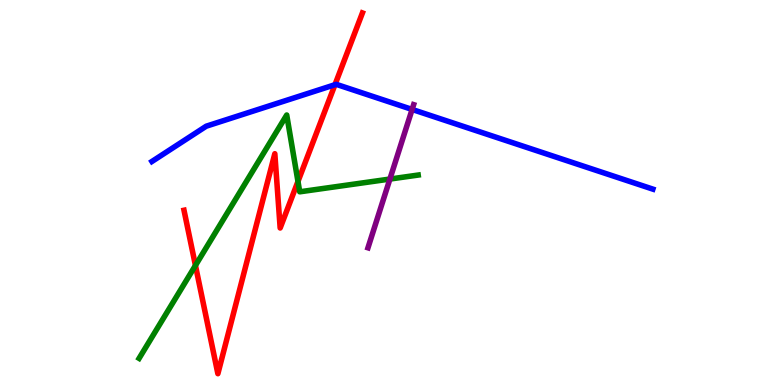[{'lines': ['blue', 'red'], 'intersections': [{'x': 4.32, 'y': 7.8}]}, {'lines': ['green', 'red'], 'intersections': [{'x': 2.52, 'y': 3.1}, {'x': 3.84, 'y': 5.29}]}, {'lines': ['purple', 'red'], 'intersections': []}, {'lines': ['blue', 'green'], 'intersections': []}, {'lines': ['blue', 'purple'], 'intersections': [{'x': 5.32, 'y': 7.16}]}, {'lines': ['green', 'purple'], 'intersections': [{'x': 5.03, 'y': 5.35}]}]